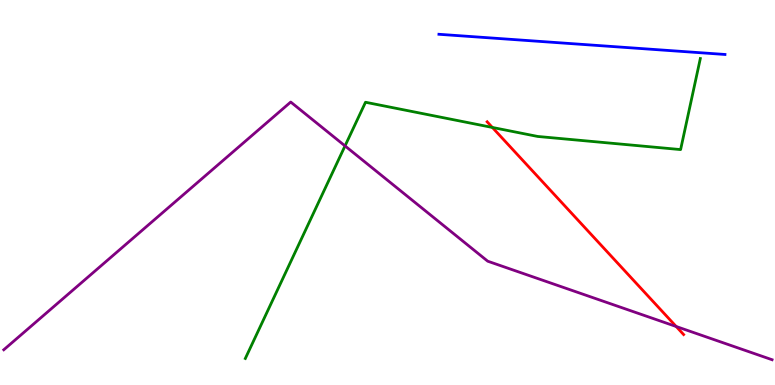[{'lines': ['blue', 'red'], 'intersections': []}, {'lines': ['green', 'red'], 'intersections': [{'x': 6.35, 'y': 6.69}]}, {'lines': ['purple', 'red'], 'intersections': [{'x': 8.72, 'y': 1.52}]}, {'lines': ['blue', 'green'], 'intersections': []}, {'lines': ['blue', 'purple'], 'intersections': []}, {'lines': ['green', 'purple'], 'intersections': [{'x': 4.45, 'y': 6.21}]}]